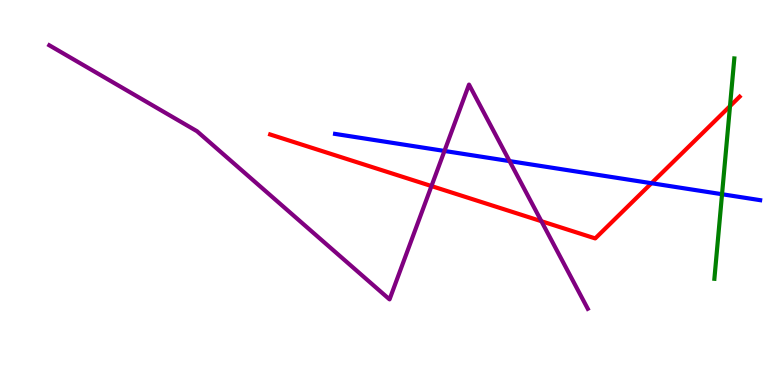[{'lines': ['blue', 'red'], 'intersections': [{'x': 8.41, 'y': 5.24}]}, {'lines': ['green', 'red'], 'intersections': [{'x': 9.42, 'y': 7.24}]}, {'lines': ['purple', 'red'], 'intersections': [{'x': 5.57, 'y': 5.17}, {'x': 6.99, 'y': 4.25}]}, {'lines': ['blue', 'green'], 'intersections': [{'x': 9.32, 'y': 4.96}]}, {'lines': ['blue', 'purple'], 'intersections': [{'x': 5.73, 'y': 6.08}, {'x': 6.57, 'y': 5.82}]}, {'lines': ['green', 'purple'], 'intersections': []}]